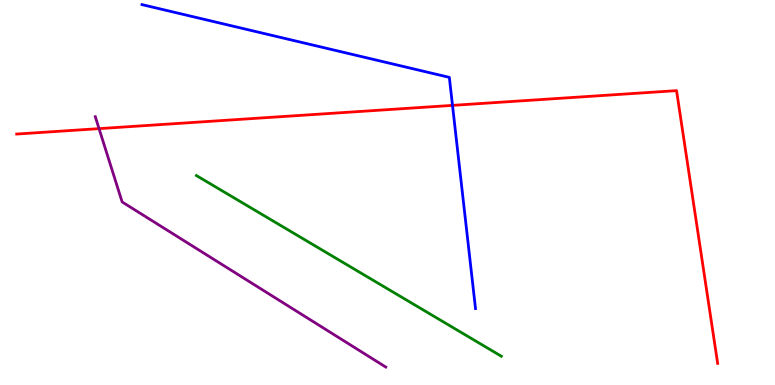[{'lines': ['blue', 'red'], 'intersections': [{'x': 5.84, 'y': 7.26}]}, {'lines': ['green', 'red'], 'intersections': []}, {'lines': ['purple', 'red'], 'intersections': [{'x': 1.28, 'y': 6.66}]}, {'lines': ['blue', 'green'], 'intersections': []}, {'lines': ['blue', 'purple'], 'intersections': []}, {'lines': ['green', 'purple'], 'intersections': []}]